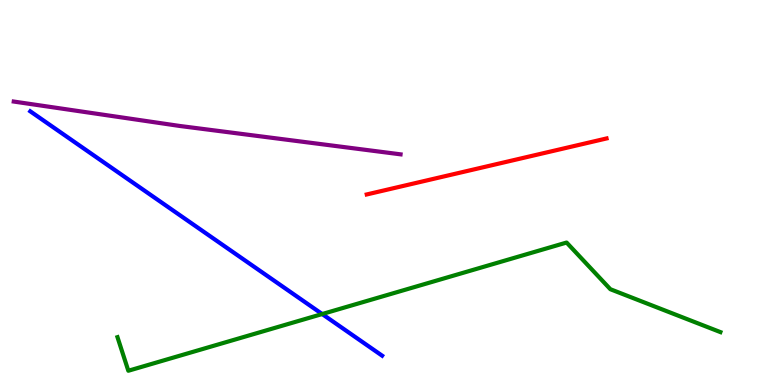[{'lines': ['blue', 'red'], 'intersections': []}, {'lines': ['green', 'red'], 'intersections': []}, {'lines': ['purple', 'red'], 'intersections': []}, {'lines': ['blue', 'green'], 'intersections': [{'x': 4.16, 'y': 1.84}]}, {'lines': ['blue', 'purple'], 'intersections': []}, {'lines': ['green', 'purple'], 'intersections': []}]